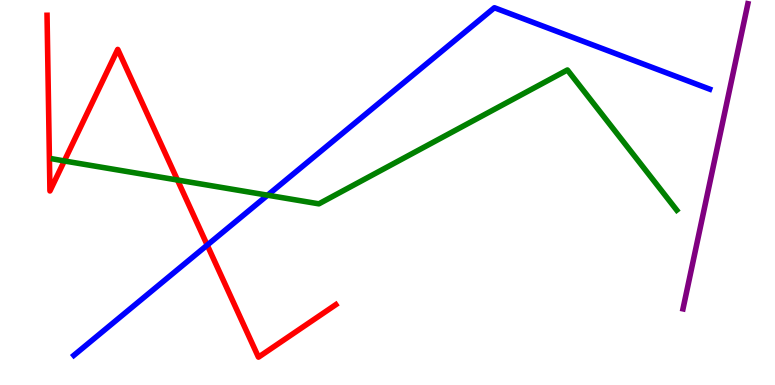[{'lines': ['blue', 'red'], 'intersections': [{'x': 2.67, 'y': 3.63}]}, {'lines': ['green', 'red'], 'intersections': [{'x': 0.83, 'y': 5.82}, {'x': 2.29, 'y': 5.32}]}, {'lines': ['purple', 'red'], 'intersections': []}, {'lines': ['blue', 'green'], 'intersections': [{'x': 3.45, 'y': 4.93}]}, {'lines': ['blue', 'purple'], 'intersections': []}, {'lines': ['green', 'purple'], 'intersections': []}]